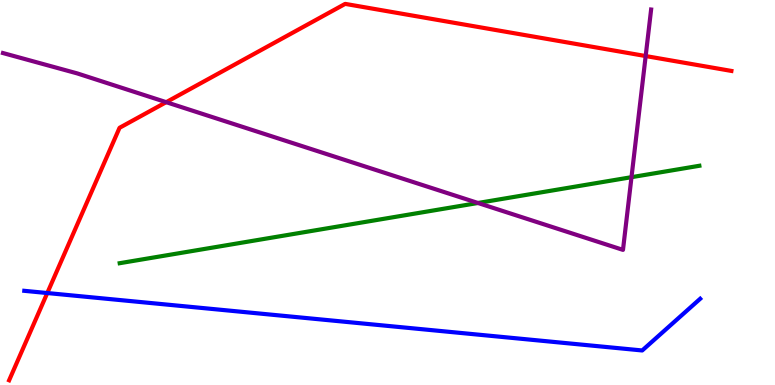[{'lines': ['blue', 'red'], 'intersections': [{'x': 0.61, 'y': 2.39}]}, {'lines': ['green', 'red'], 'intersections': []}, {'lines': ['purple', 'red'], 'intersections': [{'x': 2.14, 'y': 7.35}, {'x': 8.33, 'y': 8.54}]}, {'lines': ['blue', 'green'], 'intersections': []}, {'lines': ['blue', 'purple'], 'intersections': []}, {'lines': ['green', 'purple'], 'intersections': [{'x': 6.17, 'y': 4.73}, {'x': 8.15, 'y': 5.4}]}]